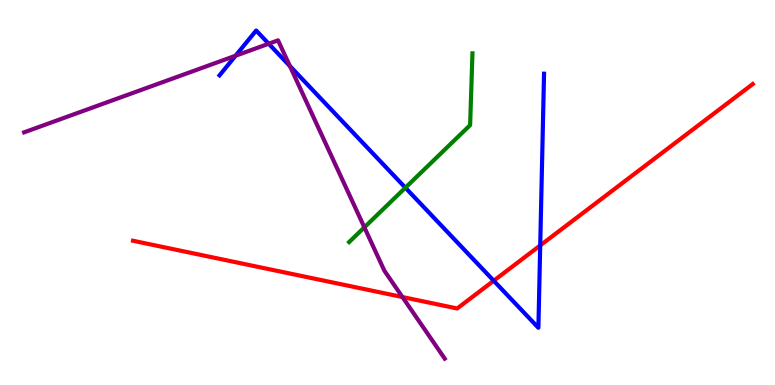[{'lines': ['blue', 'red'], 'intersections': [{'x': 6.37, 'y': 2.71}, {'x': 6.97, 'y': 3.63}]}, {'lines': ['green', 'red'], 'intersections': []}, {'lines': ['purple', 'red'], 'intersections': [{'x': 5.19, 'y': 2.28}]}, {'lines': ['blue', 'green'], 'intersections': [{'x': 5.23, 'y': 5.12}]}, {'lines': ['blue', 'purple'], 'intersections': [{'x': 3.04, 'y': 8.55}, {'x': 3.47, 'y': 8.86}, {'x': 3.74, 'y': 8.28}]}, {'lines': ['green', 'purple'], 'intersections': [{'x': 4.7, 'y': 4.09}]}]